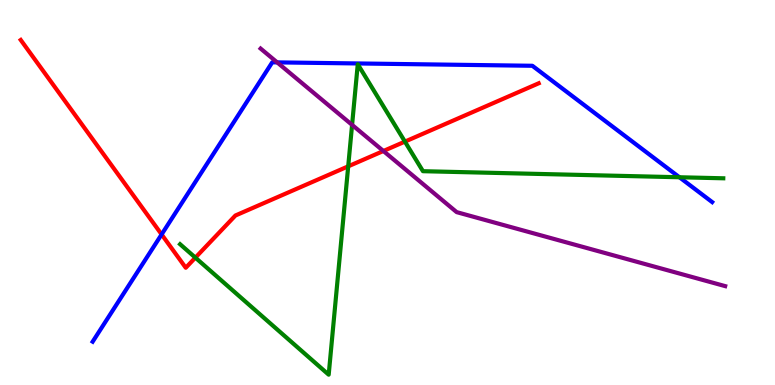[{'lines': ['blue', 'red'], 'intersections': [{'x': 2.09, 'y': 3.91}]}, {'lines': ['green', 'red'], 'intersections': [{'x': 2.52, 'y': 3.31}, {'x': 4.49, 'y': 5.68}, {'x': 5.22, 'y': 6.32}]}, {'lines': ['purple', 'red'], 'intersections': [{'x': 4.95, 'y': 6.08}]}, {'lines': ['blue', 'green'], 'intersections': [{'x': 8.77, 'y': 5.4}]}, {'lines': ['blue', 'purple'], 'intersections': [{'x': 3.58, 'y': 8.38}]}, {'lines': ['green', 'purple'], 'intersections': [{'x': 4.54, 'y': 6.76}]}]